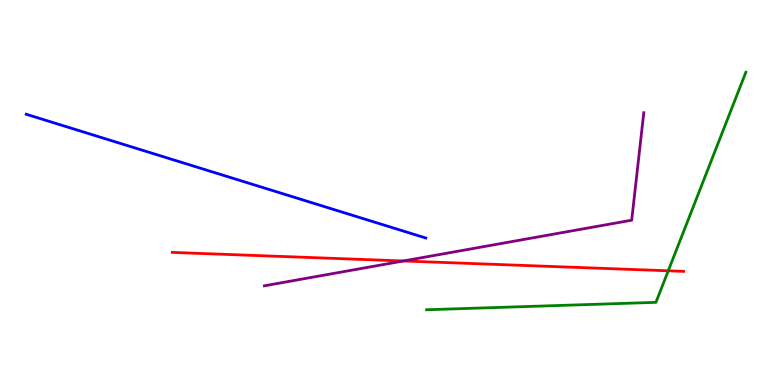[{'lines': ['blue', 'red'], 'intersections': []}, {'lines': ['green', 'red'], 'intersections': [{'x': 8.62, 'y': 2.97}]}, {'lines': ['purple', 'red'], 'intersections': [{'x': 5.2, 'y': 3.22}]}, {'lines': ['blue', 'green'], 'intersections': []}, {'lines': ['blue', 'purple'], 'intersections': []}, {'lines': ['green', 'purple'], 'intersections': []}]